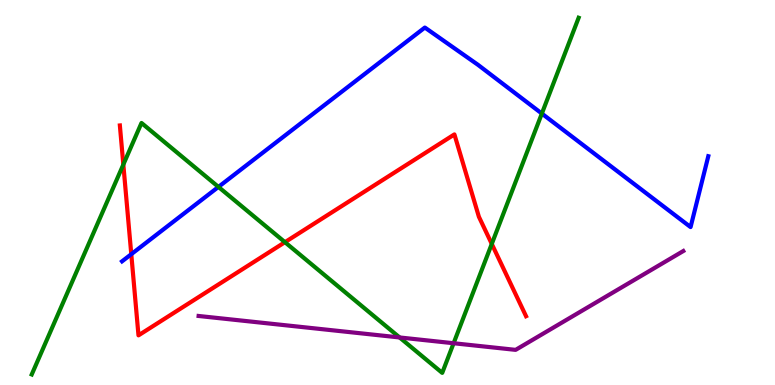[{'lines': ['blue', 'red'], 'intersections': [{'x': 1.69, 'y': 3.4}]}, {'lines': ['green', 'red'], 'intersections': [{'x': 1.59, 'y': 5.73}, {'x': 3.68, 'y': 3.71}, {'x': 6.35, 'y': 3.66}]}, {'lines': ['purple', 'red'], 'intersections': []}, {'lines': ['blue', 'green'], 'intersections': [{'x': 2.82, 'y': 5.15}, {'x': 6.99, 'y': 7.05}]}, {'lines': ['blue', 'purple'], 'intersections': []}, {'lines': ['green', 'purple'], 'intersections': [{'x': 5.16, 'y': 1.23}, {'x': 5.85, 'y': 1.08}]}]